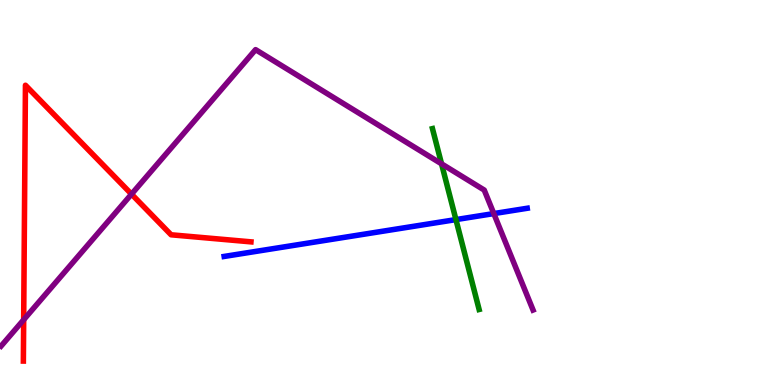[{'lines': ['blue', 'red'], 'intersections': []}, {'lines': ['green', 'red'], 'intersections': []}, {'lines': ['purple', 'red'], 'intersections': [{'x': 0.305, 'y': 1.69}, {'x': 1.7, 'y': 4.96}]}, {'lines': ['blue', 'green'], 'intersections': [{'x': 5.88, 'y': 4.3}]}, {'lines': ['blue', 'purple'], 'intersections': [{'x': 6.37, 'y': 4.45}]}, {'lines': ['green', 'purple'], 'intersections': [{'x': 5.7, 'y': 5.74}]}]